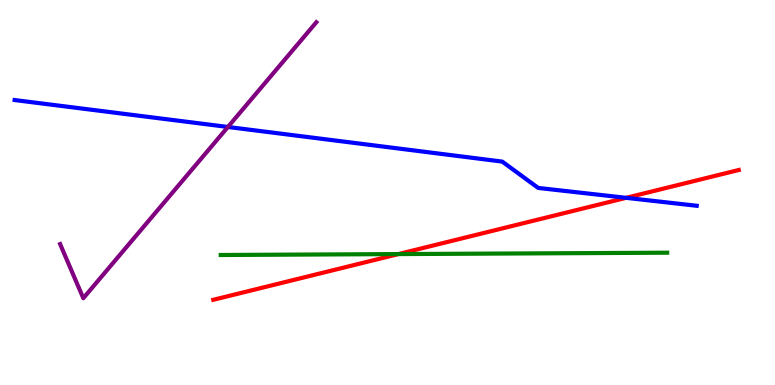[{'lines': ['blue', 'red'], 'intersections': [{'x': 8.08, 'y': 4.86}]}, {'lines': ['green', 'red'], 'intersections': [{'x': 5.14, 'y': 3.4}]}, {'lines': ['purple', 'red'], 'intersections': []}, {'lines': ['blue', 'green'], 'intersections': []}, {'lines': ['blue', 'purple'], 'intersections': [{'x': 2.94, 'y': 6.7}]}, {'lines': ['green', 'purple'], 'intersections': []}]